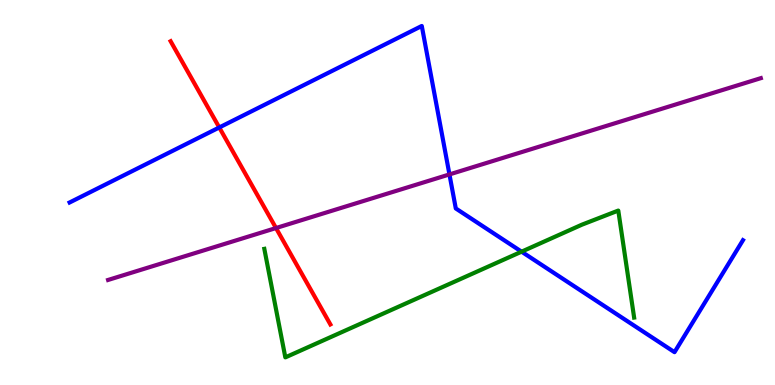[{'lines': ['blue', 'red'], 'intersections': [{'x': 2.83, 'y': 6.69}]}, {'lines': ['green', 'red'], 'intersections': []}, {'lines': ['purple', 'red'], 'intersections': [{'x': 3.56, 'y': 4.08}]}, {'lines': ['blue', 'green'], 'intersections': [{'x': 6.73, 'y': 3.46}]}, {'lines': ['blue', 'purple'], 'intersections': [{'x': 5.8, 'y': 5.47}]}, {'lines': ['green', 'purple'], 'intersections': []}]